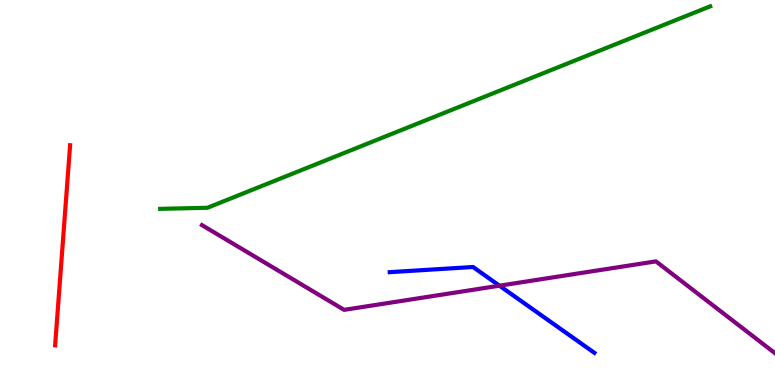[{'lines': ['blue', 'red'], 'intersections': []}, {'lines': ['green', 'red'], 'intersections': []}, {'lines': ['purple', 'red'], 'intersections': []}, {'lines': ['blue', 'green'], 'intersections': []}, {'lines': ['blue', 'purple'], 'intersections': [{'x': 6.44, 'y': 2.58}]}, {'lines': ['green', 'purple'], 'intersections': []}]